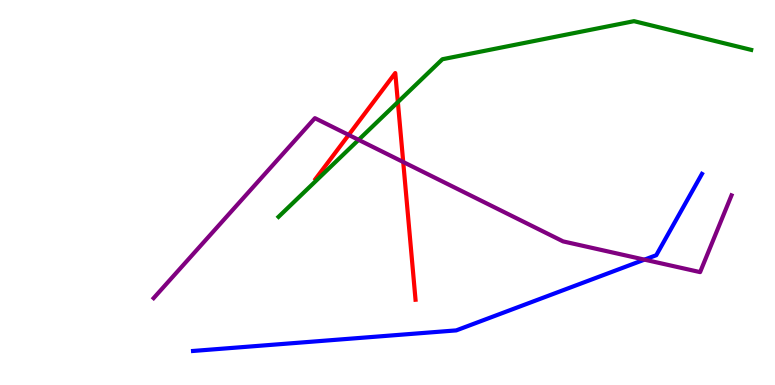[{'lines': ['blue', 'red'], 'intersections': []}, {'lines': ['green', 'red'], 'intersections': [{'x': 5.13, 'y': 7.35}]}, {'lines': ['purple', 'red'], 'intersections': [{'x': 4.5, 'y': 6.5}, {'x': 5.2, 'y': 5.79}]}, {'lines': ['blue', 'green'], 'intersections': []}, {'lines': ['blue', 'purple'], 'intersections': [{'x': 8.32, 'y': 3.26}]}, {'lines': ['green', 'purple'], 'intersections': [{'x': 4.63, 'y': 6.37}]}]